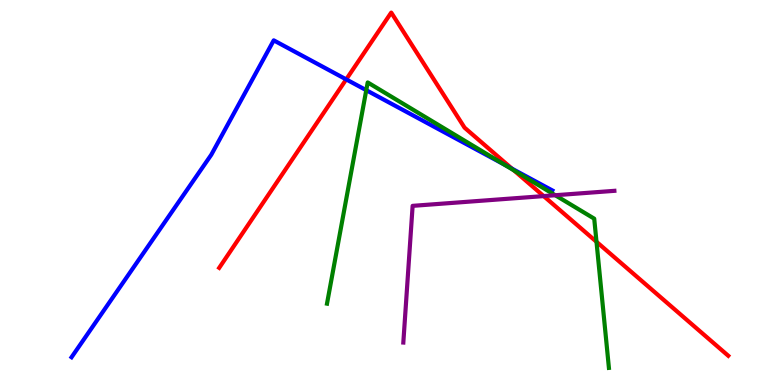[{'lines': ['blue', 'red'], 'intersections': [{'x': 4.47, 'y': 7.94}, {'x': 6.61, 'y': 5.62}]}, {'lines': ['green', 'red'], 'intersections': [{'x': 6.63, 'y': 5.57}, {'x': 7.7, 'y': 3.72}]}, {'lines': ['purple', 'red'], 'intersections': [{'x': 7.02, 'y': 4.91}]}, {'lines': ['blue', 'green'], 'intersections': [{'x': 4.73, 'y': 7.66}, {'x': 6.5, 'y': 5.73}]}, {'lines': ['blue', 'purple'], 'intersections': []}, {'lines': ['green', 'purple'], 'intersections': [{'x': 7.16, 'y': 4.93}]}]